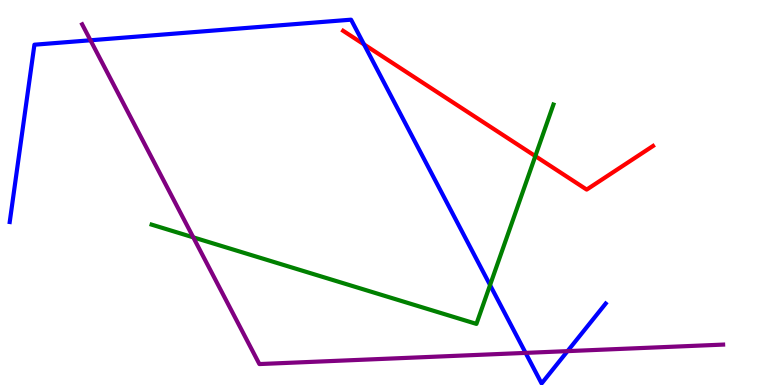[{'lines': ['blue', 'red'], 'intersections': [{'x': 4.7, 'y': 8.85}]}, {'lines': ['green', 'red'], 'intersections': [{'x': 6.91, 'y': 5.95}]}, {'lines': ['purple', 'red'], 'intersections': []}, {'lines': ['blue', 'green'], 'intersections': [{'x': 6.32, 'y': 2.6}]}, {'lines': ['blue', 'purple'], 'intersections': [{'x': 1.17, 'y': 8.95}, {'x': 6.78, 'y': 0.834}, {'x': 7.32, 'y': 0.88}]}, {'lines': ['green', 'purple'], 'intersections': [{'x': 2.49, 'y': 3.83}]}]